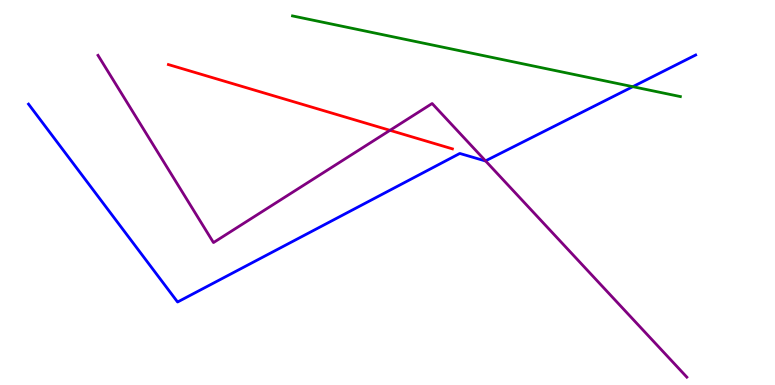[{'lines': ['blue', 'red'], 'intersections': []}, {'lines': ['green', 'red'], 'intersections': []}, {'lines': ['purple', 'red'], 'intersections': [{'x': 5.03, 'y': 6.61}]}, {'lines': ['blue', 'green'], 'intersections': [{'x': 8.16, 'y': 7.75}]}, {'lines': ['blue', 'purple'], 'intersections': [{'x': 6.26, 'y': 5.82}]}, {'lines': ['green', 'purple'], 'intersections': []}]